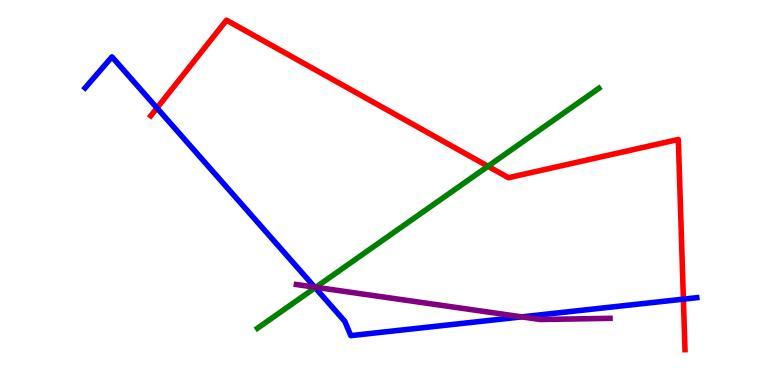[{'lines': ['blue', 'red'], 'intersections': [{'x': 2.03, 'y': 7.19}, {'x': 8.82, 'y': 2.23}]}, {'lines': ['green', 'red'], 'intersections': [{'x': 6.3, 'y': 5.68}]}, {'lines': ['purple', 'red'], 'intersections': []}, {'lines': ['blue', 'green'], 'intersections': [{'x': 4.07, 'y': 2.53}]}, {'lines': ['blue', 'purple'], 'intersections': [{'x': 4.06, 'y': 2.54}, {'x': 6.73, 'y': 1.77}]}, {'lines': ['green', 'purple'], 'intersections': [{'x': 4.07, 'y': 2.54}]}]